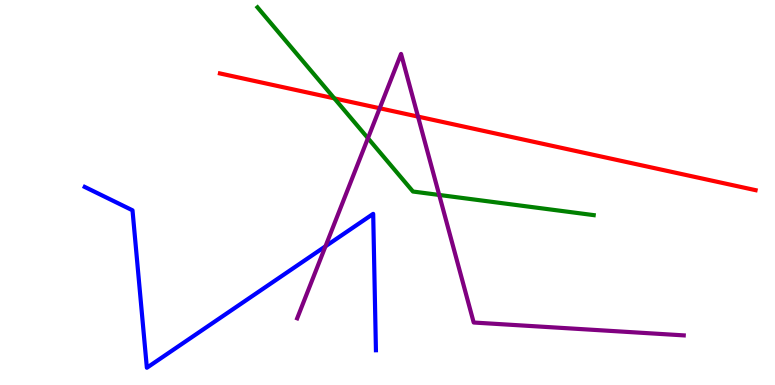[{'lines': ['blue', 'red'], 'intersections': []}, {'lines': ['green', 'red'], 'intersections': [{'x': 4.31, 'y': 7.45}]}, {'lines': ['purple', 'red'], 'intersections': [{'x': 4.9, 'y': 7.19}, {'x': 5.39, 'y': 6.97}]}, {'lines': ['blue', 'green'], 'intersections': []}, {'lines': ['blue', 'purple'], 'intersections': [{'x': 4.2, 'y': 3.6}]}, {'lines': ['green', 'purple'], 'intersections': [{'x': 4.75, 'y': 6.41}, {'x': 5.67, 'y': 4.94}]}]